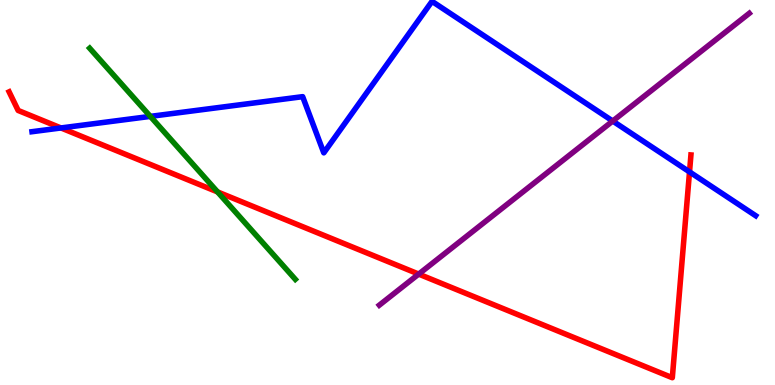[{'lines': ['blue', 'red'], 'intersections': [{'x': 0.787, 'y': 6.68}, {'x': 8.9, 'y': 5.54}]}, {'lines': ['green', 'red'], 'intersections': [{'x': 2.81, 'y': 5.02}]}, {'lines': ['purple', 'red'], 'intersections': [{'x': 5.4, 'y': 2.88}]}, {'lines': ['blue', 'green'], 'intersections': [{'x': 1.94, 'y': 6.98}]}, {'lines': ['blue', 'purple'], 'intersections': [{'x': 7.91, 'y': 6.86}]}, {'lines': ['green', 'purple'], 'intersections': []}]